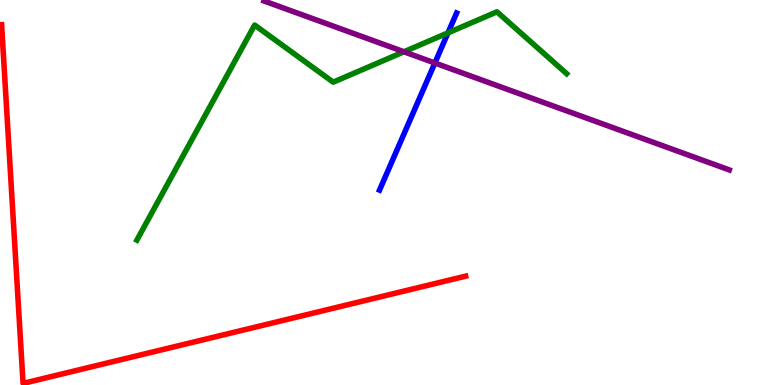[{'lines': ['blue', 'red'], 'intersections': []}, {'lines': ['green', 'red'], 'intersections': []}, {'lines': ['purple', 'red'], 'intersections': []}, {'lines': ['blue', 'green'], 'intersections': [{'x': 5.78, 'y': 9.15}]}, {'lines': ['blue', 'purple'], 'intersections': [{'x': 5.61, 'y': 8.36}]}, {'lines': ['green', 'purple'], 'intersections': [{'x': 5.21, 'y': 8.66}]}]